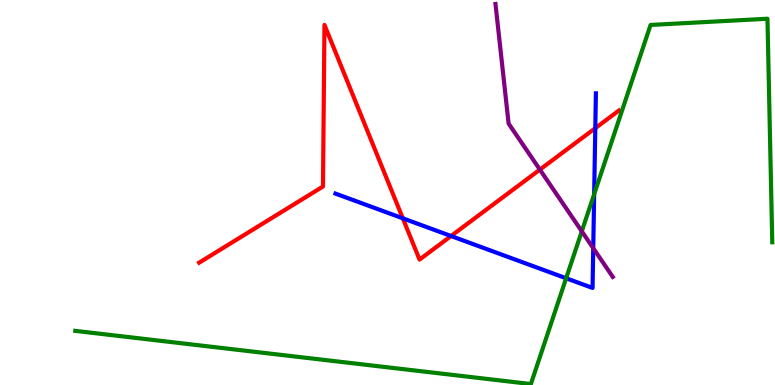[{'lines': ['blue', 'red'], 'intersections': [{'x': 5.2, 'y': 4.33}, {'x': 5.82, 'y': 3.87}, {'x': 7.68, 'y': 6.67}]}, {'lines': ['green', 'red'], 'intersections': []}, {'lines': ['purple', 'red'], 'intersections': [{'x': 6.97, 'y': 5.59}]}, {'lines': ['blue', 'green'], 'intersections': [{'x': 7.31, 'y': 2.77}, {'x': 7.67, 'y': 4.96}]}, {'lines': ['blue', 'purple'], 'intersections': [{'x': 7.65, 'y': 3.55}]}, {'lines': ['green', 'purple'], 'intersections': [{'x': 7.51, 'y': 3.99}]}]